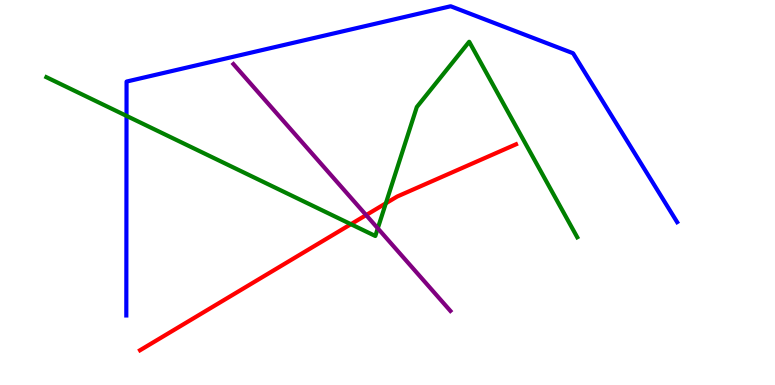[{'lines': ['blue', 'red'], 'intersections': []}, {'lines': ['green', 'red'], 'intersections': [{'x': 4.53, 'y': 4.18}, {'x': 4.98, 'y': 4.72}]}, {'lines': ['purple', 'red'], 'intersections': [{'x': 4.72, 'y': 4.41}]}, {'lines': ['blue', 'green'], 'intersections': [{'x': 1.63, 'y': 6.99}]}, {'lines': ['blue', 'purple'], 'intersections': []}, {'lines': ['green', 'purple'], 'intersections': [{'x': 4.87, 'y': 4.07}]}]